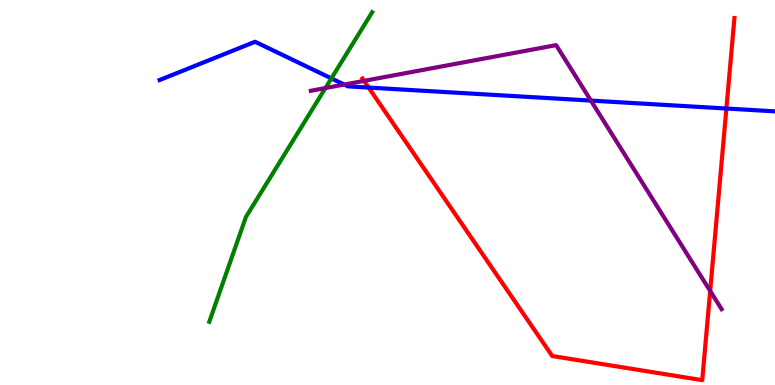[{'lines': ['blue', 'red'], 'intersections': [{'x': 4.76, 'y': 7.73}, {'x': 9.37, 'y': 7.18}]}, {'lines': ['green', 'red'], 'intersections': []}, {'lines': ['purple', 'red'], 'intersections': [{'x': 4.7, 'y': 7.9}, {'x': 9.16, 'y': 2.44}]}, {'lines': ['blue', 'green'], 'intersections': [{'x': 4.28, 'y': 7.96}]}, {'lines': ['blue', 'purple'], 'intersections': [{'x': 4.44, 'y': 7.8}, {'x': 7.62, 'y': 7.39}]}, {'lines': ['green', 'purple'], 'intersections': [{'x': 4.2, 'y': 7.71}]}]